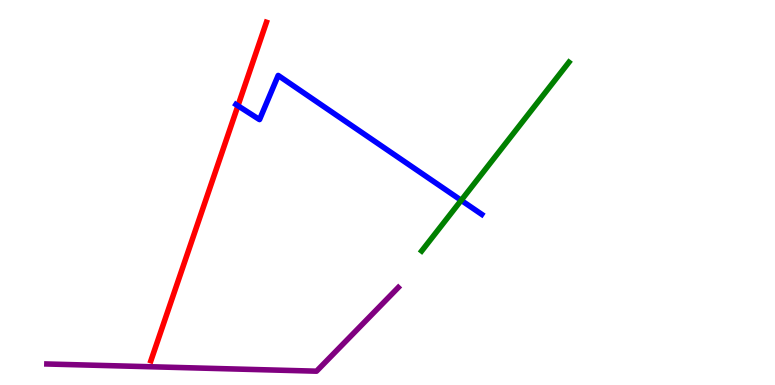[{'lines': ['blue', 'red'], 'intersections': [{'x': 3.07, 'y': 7.25}]}, {'lines': ['green', 'red'], 'intersections': []}, {'lines': ['purple', 'red'], 'intersections': []}, {'lines': ['blue', 'green'], 'intersections': [{'x': 5.95, 'y': 4.8}]}, {'lines': ['blue', 'purple'], 'intersections': []}, {'lines': ['green', 'purple'], 'intersections': []}]